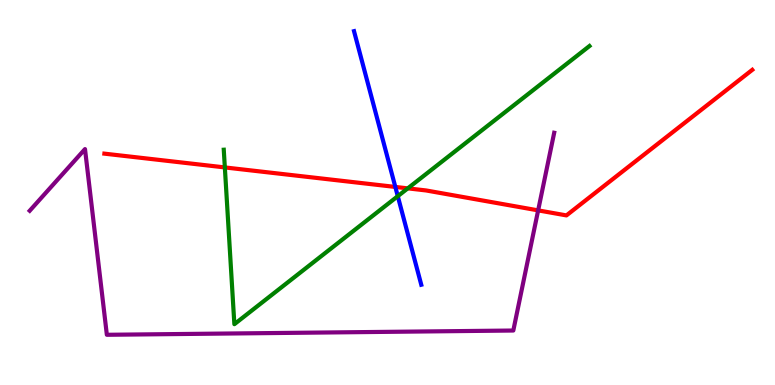[{'lines': ['blue', 'red'], 'intersections': [{'x': 5.1, 'y': 5.14}]}, {'lines': ['green', 'red'], 'intersections': [{'x': 2.9, 'y': 5.65}, {'x': 5.26, 'y': 5.11}]}, {'lines': ['purple', 'red'], 'intersections': [{'x': 6.94, 'y': 4.54}]}, {'lines': ['blue', 'green'], 'intersections': [{'x': 5.13, 'y': 4.9}]}, {'lines': ['blue', 'purple'], 'intersections': []}, {'lines': ['green', 'purple'], 'intersections': []}]